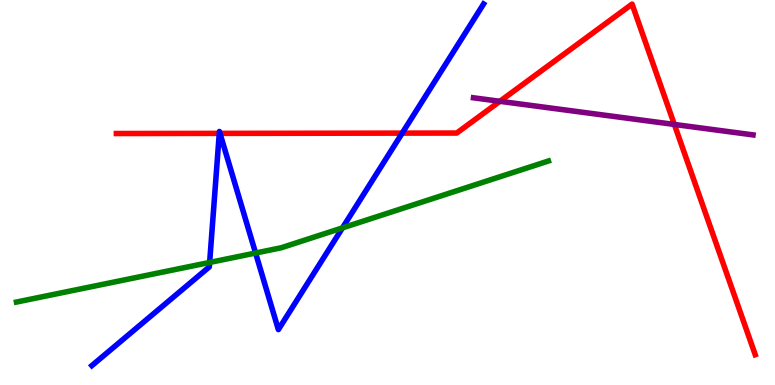[{'lines': ['blue', 'red'], 'intersections': [{'x': 2.83, 'y': 6.54}, {'x': 2.84, 'y': 6.54}, {'x': 5.19, 'y': 6.54}]}, {'lines': ['green', 'red'], 'intersections': []}, {'lines': ['purple', 'red'], 'intersections': [{'x': 6.45, 'y': 7.37}, {'x': 8.7, 'y': 6.77}]}, {'lines': ['blue', 'green'], 'intersections': [{'x': 2.7, 'y': 3.18}, {'x': 3.3, 'y': 3.43}, {'x': 4.42, 'y': 4.08}]}, {'lines': ['blue', 'purple'], 'intersections': []}, {'lines': ['green', 'purple'], 'intersections': []}]